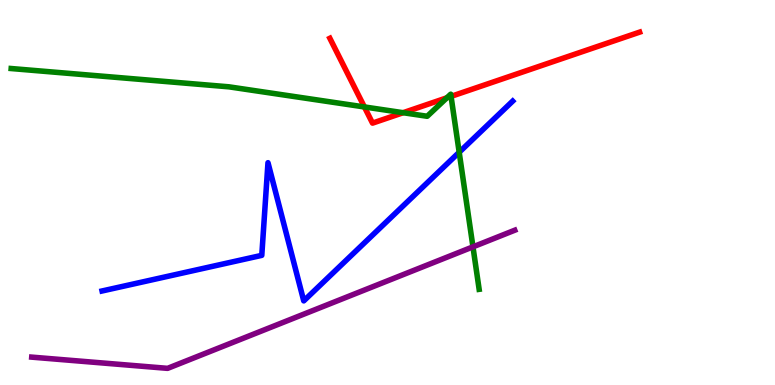[{'lines': ['blue', 'red'], 'intersections': []}, {'lines': ['green', 'red'], 'intersections': [{'x': 4.7, 'y': 7.22}, {'x': 5.2, 'y': 7.07}, {'x': 5.77, 'y': 7.46}, {'x': 5.82, 'y': 7.5}]}, {'lines': ['purple', 'red'], 'intersections': []}, {'lines': ['blue', 'green'], 'intersections': [{'x': 5.93, 'y': 6.04}]}, {'lines': ['blue', 'purple'], 'intersections': []}, {'lines': ['green', 'purple'], 'intersections': [{'x': 6.1, 'y': 3.59}]}]